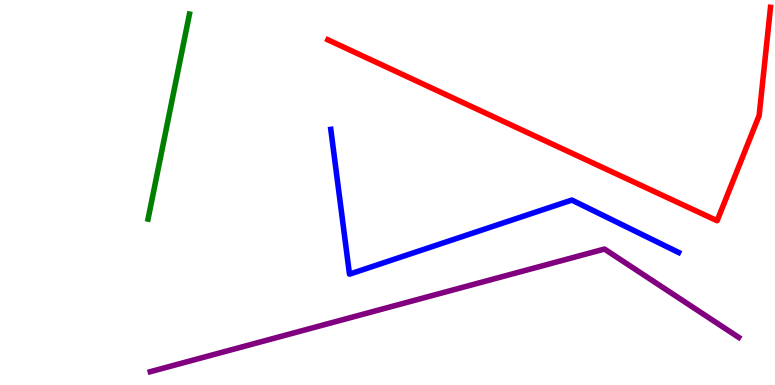[{'lines': ['blue', 'red'], 'intersections': []}, {'lines': ['green', 'red'], 'intersections': []}, {'lines': ['purple', 'red'], 'intersections': []}, {'lines': ['blue', 'green'], 'intersections': []}, {'lines': ['blue', 'purple'], 'intersections': []}, {'lines': ['green', 'purple'], 'intersections': []}]